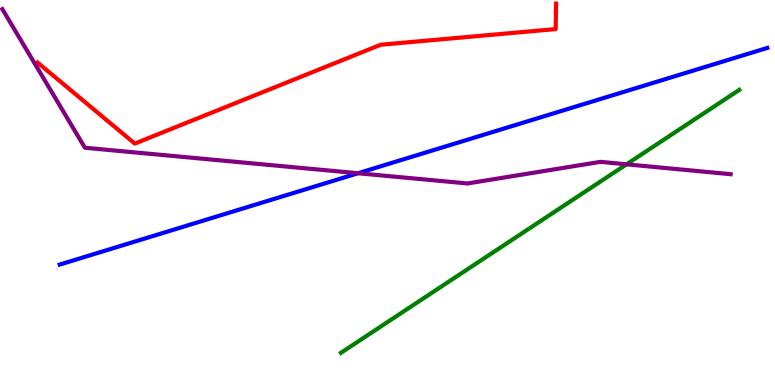[{'lines': ['blue', 'red'], 'intersections': []}, {'lines': ['green', 'red'], 'intersections': []}, {'lines': ['purple', 'red'], 'intersections': []}, {'lines': ['blue', 'green'], 'intersections': []}, {'lines': ['blue', 'purple'], 'intersections': [{'x': 4.62, 'y': 5.5}]}, {'lines': ['green', 'purple'], 'intersections': [{'x': 8.08, 'y': 5.73}]}]